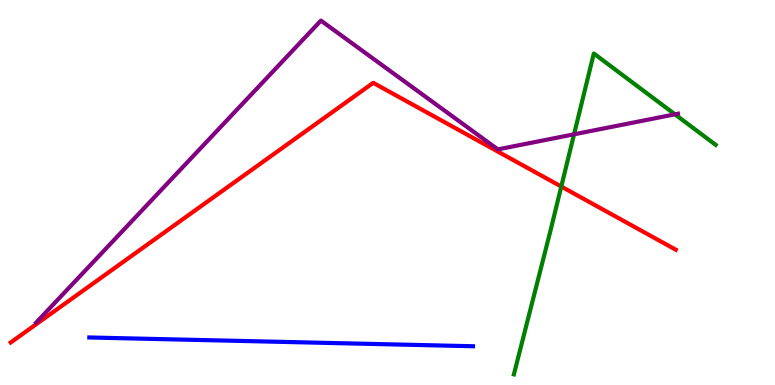[{'lines': ['blue', 'red'], 'intersections': []}, {'lines': ['green', 'red'], 'intersections': [{'x': 7.24, 'y': 5.15}]}, {'lines': ['purple', 'red'], 'intersections': []}, {'lines': ['blue', 'green'], 'intersections': []}, {'lines': ['blue', 'purple'], 'intersections': []}, {'lines': ['green', 'purple'], 'intersections': [{'x': 7.41, 'y': 6.51}, {'x': 8.71, 'y': 7.03}]}]